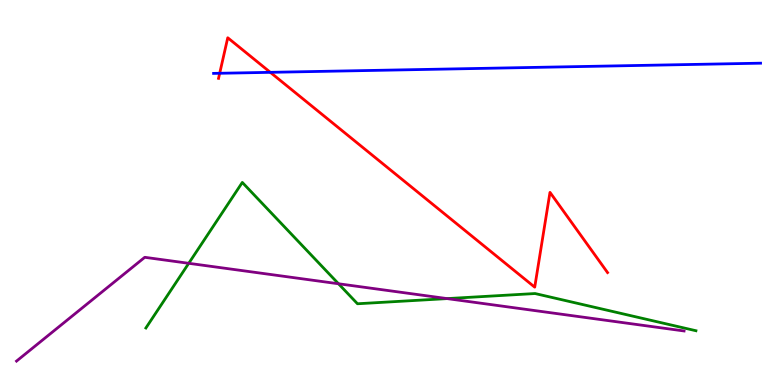[{'lines': ['blue', 'red'], 'intersections': [{'x': 2.83, 'y': 8.1}, {'x': 3.49, 'y': 8.12}]}, {'lines': ['green', 'red'], 'intersections': []}, {'lines': ['purple', 'red'], 'intersections': []}, {'lines': ['blue', 'green'], 'intersections': []}, {'lines': ['blue', 'purple'], 'intersections': []}, {'lines': ['green', 'purple'], 'intersections': [{'x': 2.44, 'y': 3.16}, {'x': 4.37, 'y': 2.63}, {'x': 5.77, 'y': 2.24}]}]